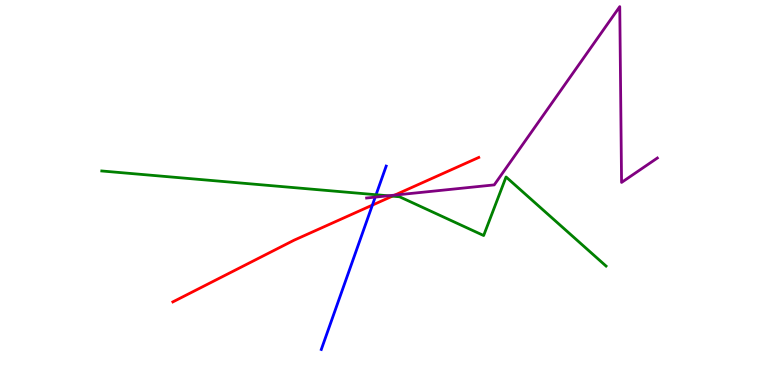[{'lines': ['blue', 'red'], 'intersections': [{'x': 4.8, 'y': 4.67}]}, {'lines': ['green', 'red'], 'intersections': [{'x': 5.06, 'y': 4.91}]}, {'lines': ['purple', 'red'], 'intersections': [{'x': 5.09, 'y': 4.93}]}, {'lines': ['blue', 'green'], 'intersections': [{'x': 4.85, 'y': 4.94}]}, {'lines': ['blue', 'purple'], 'intersections': [{'x': 4.84, 'y': 4.88}]}, {'lines': ['green', 'purple'], 'intersections': [{'x': 5.01, 'y': 4.91}]}]